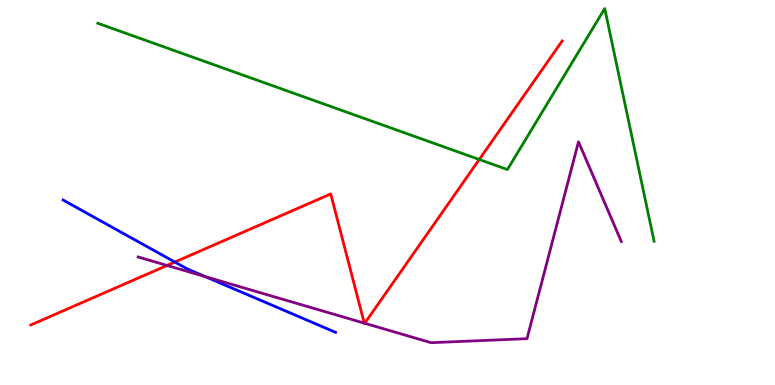[{'lines': ['blue', 'red'], 'intersections': [{'x': 2.26, 'y': 3.19}]}, {'lines': ['green', 'red'], 'intersections': [{'x': 6.18, 'y': 5.86}]}, {'lines': ['purple', 'red'], 'intersections': [{'x': 2.16, 'y': 3.11}, {'x': 4.7, 'y': 1.61}, {'x': 4.71, 'y': 1.6}]}, {'lines': ['blue', 'green'], 'intersections': []}, {'lines': ['blue', 'purple'], 'intersections': [{'x': 2.65, 'y': 2.82}]}, {'lines': ['green', 'purple'], 'intersections': []}]